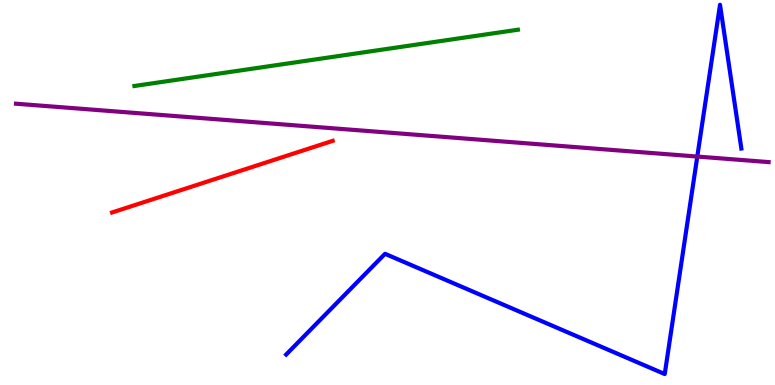[{'lines': ['blue', 'red'], 'intersections': []}, {'lines': ['green', 'red'], 'intersections': []}, {'lines': ['purple', 'red'], 'intersections': []}, {'lines': ['blue', 'green'], 'intersections': []}, {'lines': ['blue', 'purple'], 'intersections': [{'x': 9.0, 'y': 5.93}]}, {'lines': ['green', 'purple'], 'intersections': []}]